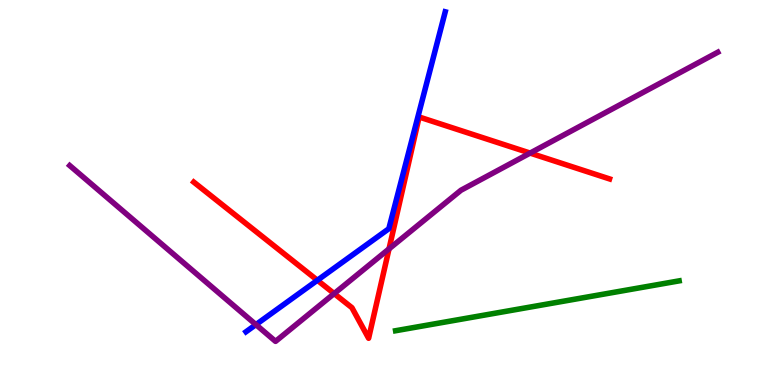[{'lines': ['blue', 'red'], 'intersections': [{'x': 4.1, 'y': 2.72}]}, {'lines': ['green', 'red'], 'intersections': []}, {'lines': ['purple', 'red'], 'intersections': [{'x': 4.31, 'y': 2.37}, {'x': 5.02, 'y': 3.54}, {'x': 6.84, 'y': 6.02}]}, {'lines': ['blue', 'green'], 'intersections': []}, {'lines': ['blue', 'purple'], 'intersections': [{'x': 3.3, 'y': 1.57}]}, {'lines': ['green', 'purple'], 'intersections': []}]